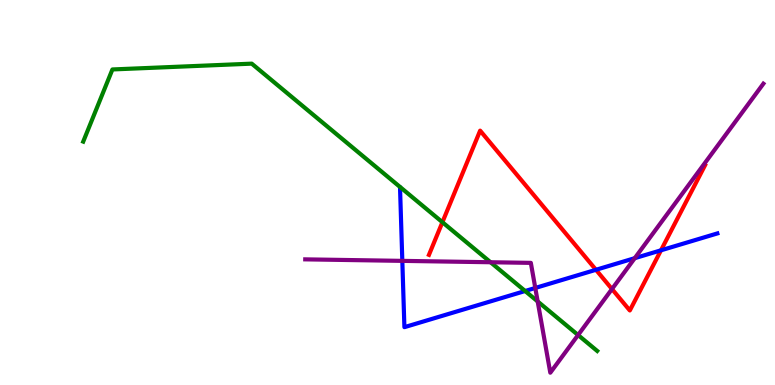[{'lines': ['blue', 'red'], 'intersections': [{'x': 7.69, 'y': 2.99}, {'x': 8.53, 'y': 3.5}]}, {'lines': ['green', 'red'], 'intersections': [{'x': 5.71, 'y': 4.23}]}, {'lines': ['purple', 'red'], 'intersections': [{'x': 7.9, 'y': 2.49}]}, {'lines': ['blue', 'green'], 'intersections': [{'x': 6.78, 'y': 2.44}]}, {'lines': ['blue', 'purple'], 'intersections': [{'x': 5.19, 'y': 3.22}, {'x': 6.91, 'y': 2.52}, {'x': 8.19, 'y': 3.29}]}, {'lines': ['green', 'purple'], 'intersections': [{'x': 6.33, 'y': 3.19}, {'x': 6.94, 'y': 2.17}, {'x': 7.46, 'y': 1.3}]}]